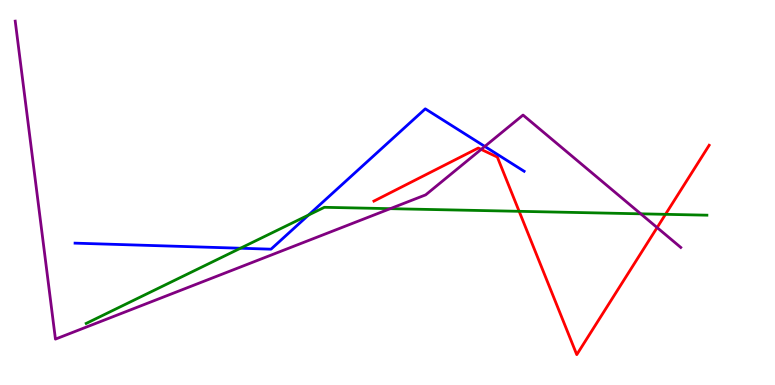[{'lines': ['blue', 'red'], 'intersections': []}, {'lines': ['green', 'red'], 'intersections': [{'x': 6.7, 'y': 4.51}, {'x': 8.59, 'y': 4.43}]}, {'lines': ['purple', 'red'], 'intersections': [{'x': 6.21, 'y': 6.12}, {'x': 8.48, 'y': 4.09}]}, {'lines': ['blue', 'green'], 'intersections': [{'x': 3.1, 'y': 3.55}, {'x': 3.98, 'y': 4.42}]}, {'lines': ['blue', 'purple'], 'intersections': [{'x': 6.26, 'y': 6.2}]}, {'lines': ['green', 'purple'], 'intersections': [{'x': 5.04, 'y': 4.58}, {'x': 8.27, 'y': 4.45}]}]